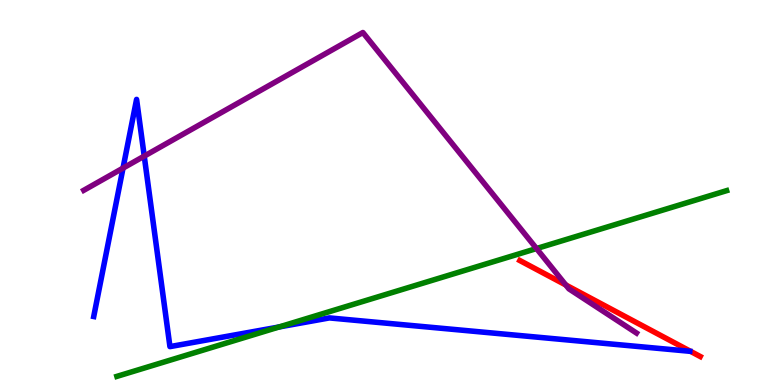[{'lines': ['blue', 'red'], 'intersections': []}, {'lines': ['green', 'red'], 'intersections': []}, {'lines': ['purple', 'red'], 'intersections': [{'x': 7.3, 'y': 2.6}]}, {'lines': ['blue', 'green'], 'intersections': [{'x': 3.6, 'y': 1.51}]}, {'lines': ['blue', 'purple'], 'intersections': [{'x': 1.59, 'y': 5.63}, {'x': 1.86, 'y': 5.95}]}, {'lines': ['green', 'purple'], 'intersections': [{'x': 6.92, 'y': 3.54}]}]